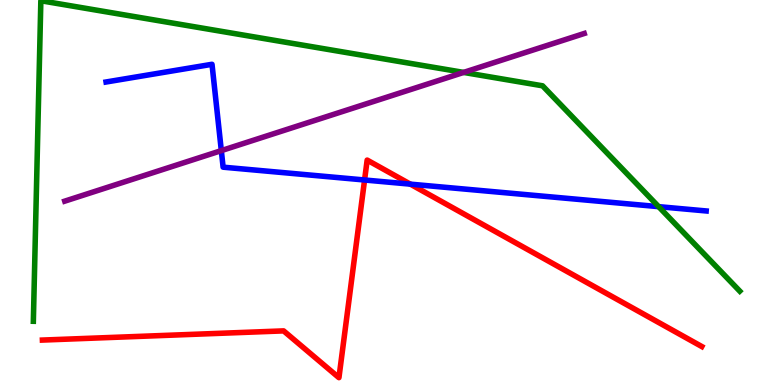[{'lines': ['blue', 'red'], 'intersections': [{'x': 4.7, 'y': 5.32}, {'x': 5.29, 'y': 5.22}]}, {'lines': ['green', 'red'], 'intersections': []}, {'lines': ['purple', 'red'], 'intersections': []}, {'lines': ['blue', 'green'], 'intersections': [{'x': 8.5, 'y': 4.63}]}, {'lines': ['blue', 'purple'], 'intersections': [{'x': 2.86, 'y': 6.09}]}, {'lines': ['green', 'purple'], 'intersections': [{'x': 5.98, 'y': 8.12}]}]